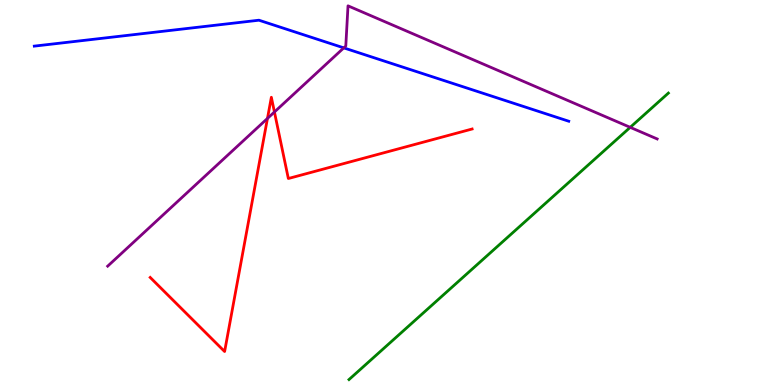[{'lines': ['blue', 'red'], 'intersections': []}, {'lines': ['green', 'red'], 'intersections': []}, {'lines': ['purple', 'red'], 'intersections': [{'x': 3.45, 'y': 6.92}, {'x': 3.54, 'y': 7.09}]}, {'lines': ['blue', 'green'], 'intersections': []}, {'lines': ['blue', 'purple'], 'intersections': [{'x': 4.44, 'y': 8.76}]}, {'lines': ['green', 'purple'], 'intersections': [{'x': 8.13, 'y': 6.69}]}]